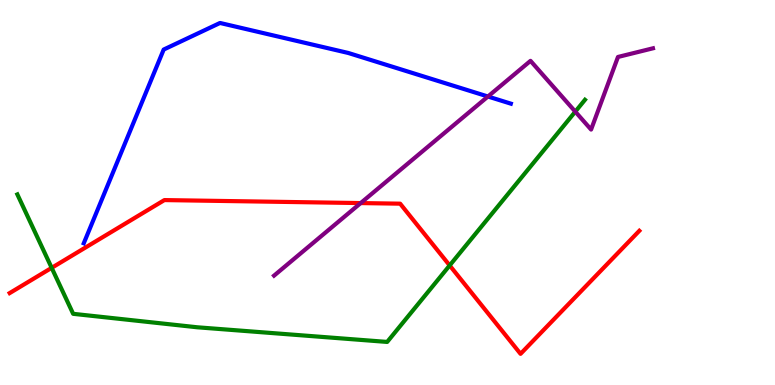[{'lines': ['blue', 'red'], 'intersections': []}, {'lines': ['green', 'red'], 'intersections': [{'x': 0.667, 'y': 3.04}, {'x': 5.8, 'y': 3.11}]}, {'lines': ['purple', 'red'], 'intersections': [{'x': 4.65, 'y': 4.73}]}, {'lines': ['blue', 'green'], 'intersections': []}, {'lines': ['blue', 'purple'], 'intersections': [{'x': 6.3, 'y': 7.49}]}, {'lines': ['green', 'purple'], 'intersections': [{'x': 7.42, 'y': 7.1}]}]